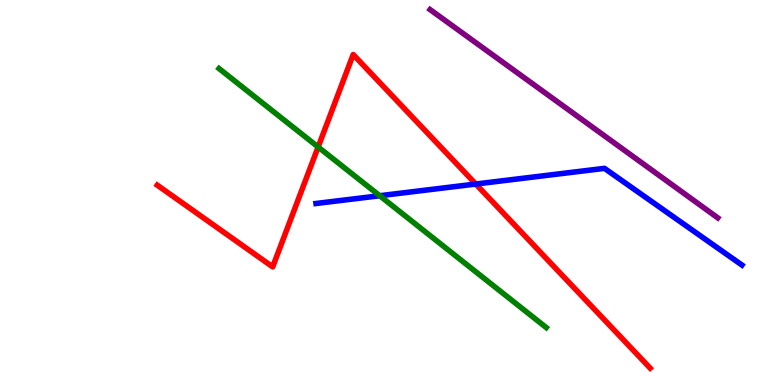[{'lines': ['blue', 'red'], 'intersections': [{'x': 6.14, 'y': 5.22}]}, {'lines': ['green', 'red'], 'intersections': [{'x': 4.1, 'y': 6.18}]}, {'lines': ['purple', 'red'], 'intersections': []}, {'lines': ['blue', 'green'], 'intersections': [{'x': 4.9, 'y': 4.92}]}, {'lines': ['blue', 'purple'], 'intersections': []}, {'lines': ['green', 'purple'], 'intersections': []}]